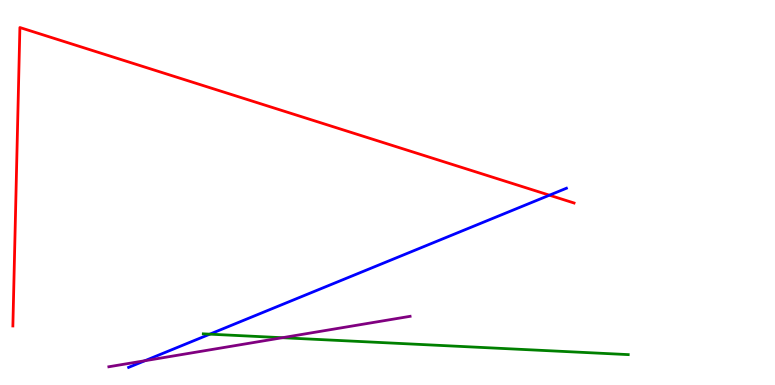[{'lines': ['blue', 'red'], 'intersections': [{'x': 7.09, 'y': 4.93}]}, {'lines': ['green', 'red'], 'intersections': []}, {'lines': ['purple', 'red'], 'intersections': []}, {'lines': ['blue', 'green'], 'intersections': [{'x': 2.71, 'y': 1.32}]}, {'lines': ['blue', 'purple'], 'intersections': [{'x': 1.87, 'y': 0.631}]}, {'lines': ['green', 'purple'], 'intersections': [{'x': 3.64, 'y': 1.23}]}]